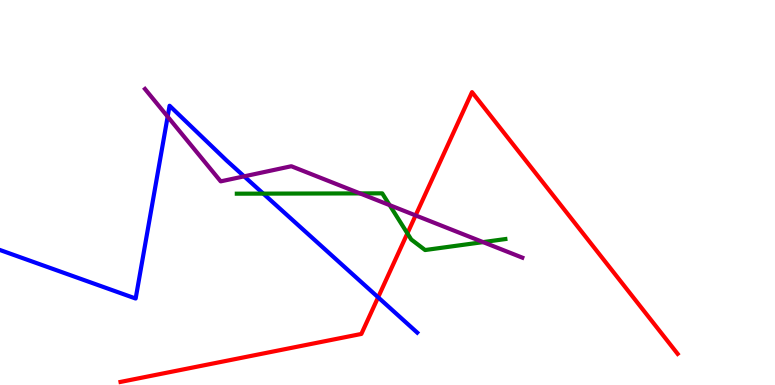[{'lines': ['blue', 'red'], 'intersections': [{'x': 4.88, 'y': 2.28}]}, {'lines': ['green', 'red'], 'intersections': [{'x': 5.26, 'y': 3.94}]}, {'lines': ['purple', 'red'], 'intersections': [{'x': 5.36, 'y': 4.4}]}, {'lines': ['blue', 'green'], 'intersections': [{'x': 3.4, 'y': 4.97}]}, {'lines': ['blue', 'purple'], 'intersections': [{'x': 2.16, 'y': 6.97}, {'x': 3.15, 'y': 5.42}]}, {'lines': ['green', 'purple'], 'intersections': [{'x': 4.64, 'y': 4.98}, {'x': 5.03, 'y': 4.67}, {'x': 6.23, 'y': 3.71}]}]